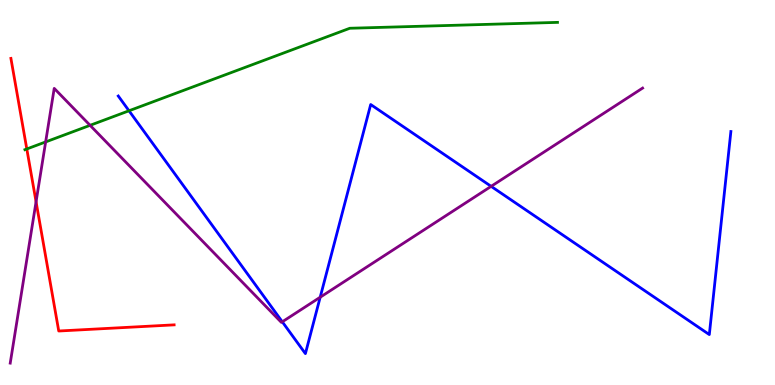[{'lines': ['blue', 'red'], 'intersections': []}, {'lines': ['green', 'red'], 'intersections': [{'x': 0.346, 'y': 6.13}]}, {'lines': ['purple', 'red'], 'intersections': [{'x': 0.465, 'y': 4.76}]}, {'lines': ['blue', 'green'], 'intersections': [{'x': 1.66, 'y': 7.12}]}, {'lines': ['blue', 'purple'], 'intersections': [{'x': 3.64, 'y': 1.64}, {'x': 4.13, 'y': 2.28}, {'x': 6.34, 'y': 5.16}]}, {'lines': ['green', 'purple'], 'intersections': [{'x': 0.589, 'y': 6.31}, {'x': 1.16, 'y': 6.74}]}]